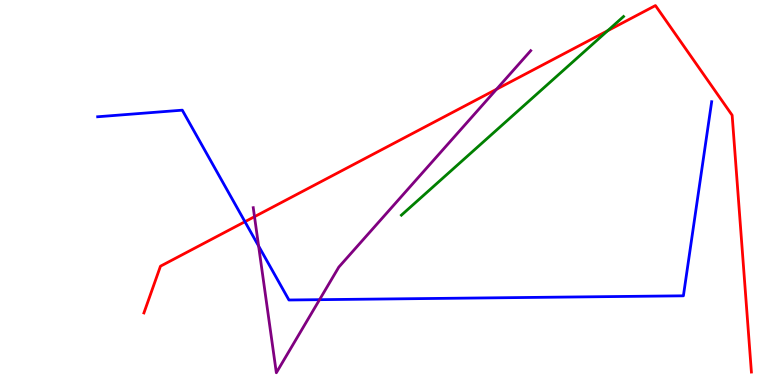[{'lines': ['blue', 'red'], 'intersections': [{'x': 3.16, 'y': 4.24}]}, {'lines': ['green', 'red'], 'intersections': [{'x': 7.84, 'y': 9.2}]}, {'lines': ['purple', 'red'], 'intersections': [{'x': 3.28, 'y': 4.37}, {'x': 6.41, 'y': 7.68}]}, {'lines': ['blue', 'green'], 'intersections': []}, {'lines': ['blue', 'purple'], 'intersections': [{'x': 3.34, 'y': 3.61}, {'x': 4.12, 'y': 2.22}]}, {'lines': ['green', 'purple'], 'intersections': []}]